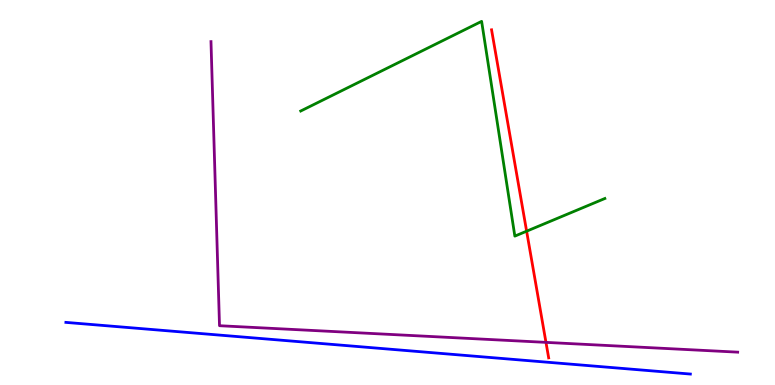[{'lines': ['blue', 'red'], 'intersections': []}, {'lines': ['green', 'red'], 'intersections': [{'x': 6.8, 'y': 4.0}]}, {'lines': ['purple', 'red'], 'intersections': [{'x': 7.04, 'y': 1.11}]}, {'lines': ['blue', 'green'], 'intersections': []}, {'lines': ['blue', 'purple'], 'intersections': []}, {'lines': ['green', 'purple'], 'intersections': []}]